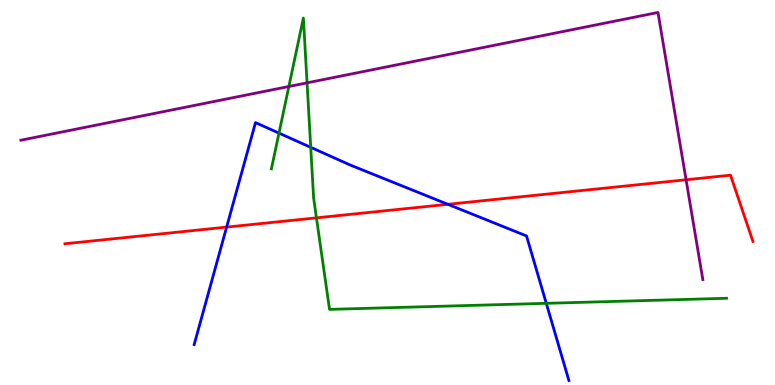[{'lines': ['blue', 'red'], 'intersections': [{'x': 2.92, 'y': 4.1}, {'x': 5.78, 'y': 4.69}]}, {'lines': ['green', 'red'], 'intersections': [{'x': 4.08, 'y': 4.34}]}, {'lines': ['purple', 'red'], 'intersections': [{'x': 8.85, 'y': 5.33}]}, {'lines': ['blue', 'green'], 'intersections': [{'x': 3.6, 'y': 6.54}, {'x': 4.01, 'y': 6.17}, {'x': 7.05, 'y': 2.12}]}, {'lines': ['blue', 'purple'], 'intersections': []}, {'lines': ['green', 'purple'], 'intersections': [{'x': 3.73, 'y': 7.75}, {'x': 3.96, 'y': 7.85}]}]